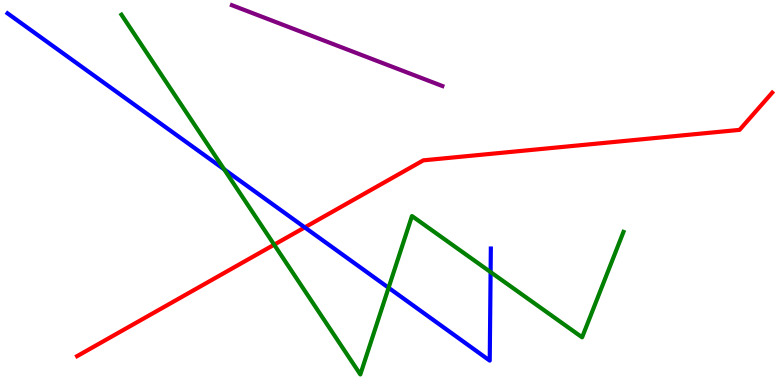[{'lines': ['blue', 'red'], 'intersections': [{'x': 3.93, 'y': 4.09}]}, {'lines': ['green', 'red'], 'intersections': [{'x': 3.54, 'y': 3.64}]}, {'lines': ['purple', 'red'], 'intersections': []}, {'lines': ['blue', 'green'], 'intersections': [{'x': 2.89, 'y': 5.6}, {'x': 5.01, 'y': 2.53}, {'x': 6.33, 'y': 2.93}]}, {'lines': ['blue', 'purple'], 'intersections': []}, {'lines': ['green', 'purple'], 'intersections': []}]